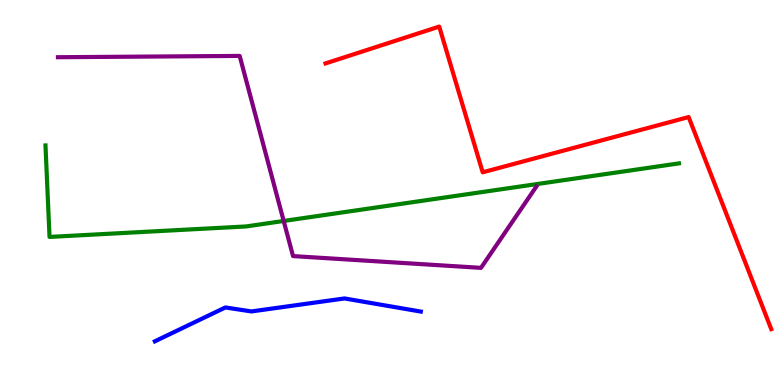[{'lines': ['blue', 'red'], 'intersections': []}, {'lines': ['green', 'red'], 'intersections': []}, {'lines': ['purple', 'red'], 'intersections': []}, {'lines': ['blue', 'green'], 'intersections': []}, {'lines': ['blue', 'purple'], 'intersections': []}, {'lines': ['green', 'purple'], 'intersections': [{'x': 3.66, 'y': 4.26}]}]